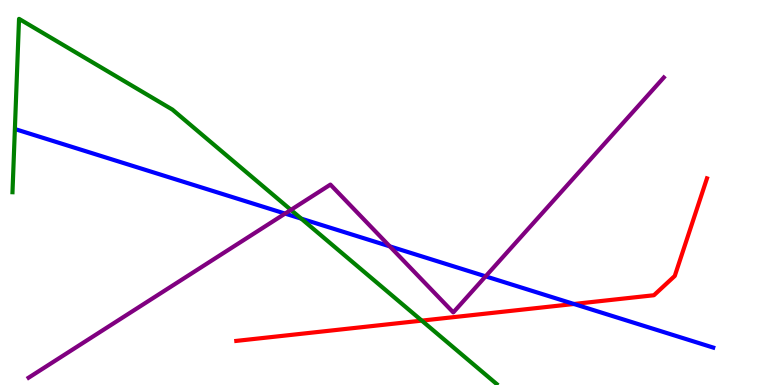[{'lines': ['blue', 'red'], 'intersections': [{'x': 7.41, 'y': 2.1}]}, {'lines': ['green', 'red'], 'intersections': [{'x': 5.44, 'y': 1.67}]}, {'lines': ['purple', 'red'], 'intersections': []}, {'lines': ['blue', 'green'], 'intersections': [{'x': 3.89, 'y': 4.32}]}, {'lines': ['blue', 'purple'], 'intersections': [{'x': 3.68, 'y': 4.45}, {'x': 5.03, 'y': 3.6}, {'x': 6.27, 'y': 2.82}]}, {'lines': ['green', 'purple'], 'intersections': [{'x': 3.75, 'y': 4.55}]}]